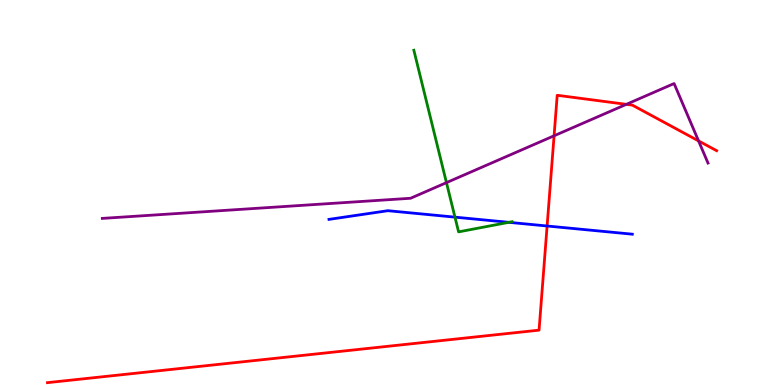[{'lines': ['blue', 'red'], 'intersections': [{'x': 7.06, 'y': 4.13}]}, {'lines': ['green', 'red'], 'intersections': []}, {'lines': ['purple', 'red'], 'intersections': [{'x': 7.15, 'y': 6.47}, {'x': 8.08, 'y': 7.29}, {'x': 9.01, 'y': 6.34}]}, {'lines': ['blue', 'green'], 'intersections': [{'x': 5.87, 'y': 4.36}, {'x': 6.57, 'y': 4.23}]}, {'lines': ['blue', 'purple'], 'intersections': []}, {'lines': ['green', 'purple'], 'intersections': [{'x': 5.76, 'y': 5.26}]}]